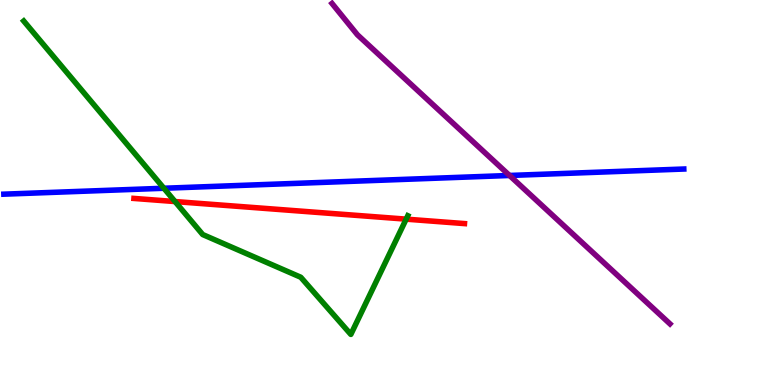[{'lines': ['blue', 'red'], 'intersections': []}, {'lines': ['green', 'red'], 'intersections': [{'x': 2.26, 'y': 4.76}, {'x': 5.24, 'y': 4.31}]}, {'lines': ['purple', 'red'], 'intersections': []}, {'lines': ['blue', 'green'], 'intersections': [{'x': 2.11, 'y': 5.11}]}, {'lines': ['blue', 'purple'], 'intersections': [{'x': 6.57, 'y': 5.44}]}, {'lines': ['green', 'purple'], 'intersections': []}]